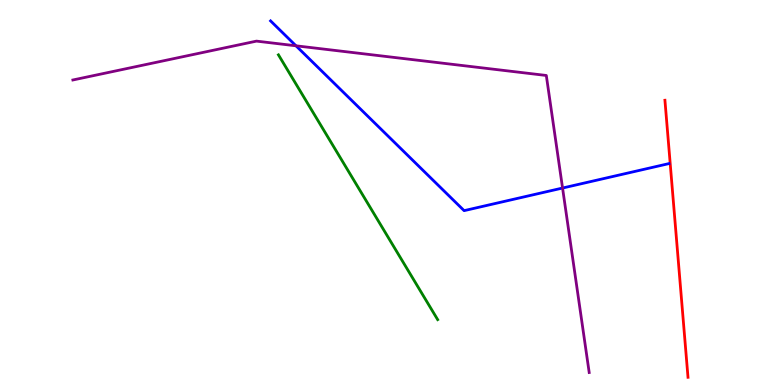[{'lines': ['blue', 'red'], 'intersections': []}, {'lines': ['green', 'red'], 'intersections': []}, {'lines': ['purple', 'red'], 'intersections': []}, {'lines': ['blue', 'green'], 'intersections': []}, {'lines': ['blue', 'purple'], 'intersections': [{'x': 3.82, 'y': 8.81}, {'x': 7.26, 'y': 5.12}]}, {'lines': ['green', 'purple'], 'intersections': []}]